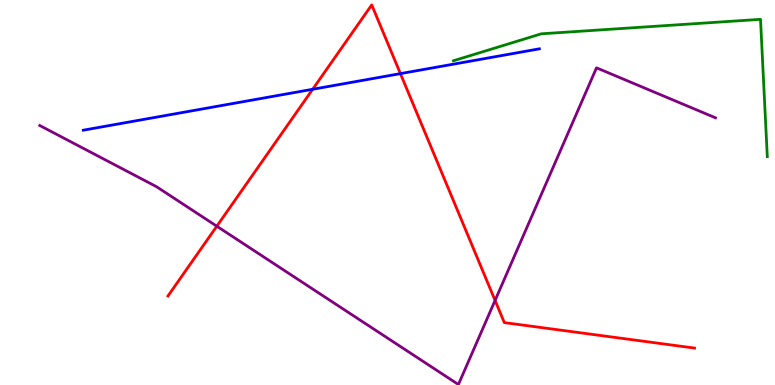[{'lines': ['blue', 'red'], 'intersections': [{'x': 4.03, 'y': 7.68}, {'x': 5.17, 'y': 8.09}]}, {'lines': ['green', 'red'], 'intersections': []}, {'lines': ['purple', 'red'], 'intersections': [{'x': 2.8, 'y': 4.12}, {'x': 6.39, 'y': 2.2}]}, {'lines': ['blue', 'green'], 'intersections': []}, {'lines': ['blue', 'purple'], 'intersections': []}, {'lines': ['green', 'purple'], 'intersections': []}]